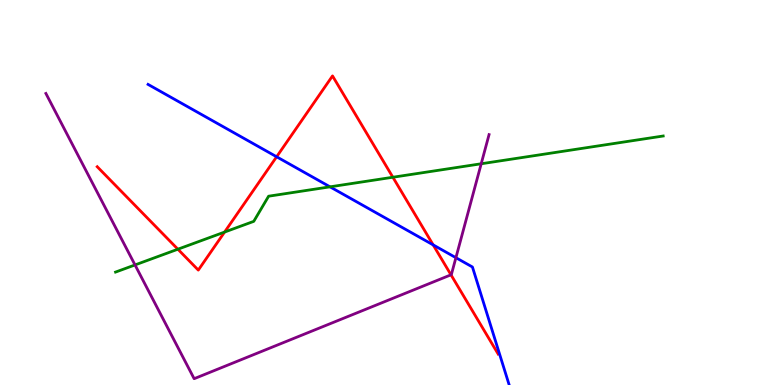[{'lines': ['blue', 'red'], 'intersections': [{'x': 3.57, 'y': 5.93}, {'x': 5.59, 'y': 3.64}]}, {'lines': ['green', 'red'], 'intersections': [{'x': 2.3, 'y': 3.53}, {'x': 2.9, 'y': 3.97}, {'x': 5.07, 'y': 5.4}]}, {'lines': ['purple', 'red'], 'intersections': [{'x': 5.82, 'y': 2.86}]}, {'lines': ['blue', 'green'], 'intersections': [{'x': 4.26, 'y': 5.15}]}, {'lines': ['blue', 'purple'], 'intersections': [{'x': 5.88, 'y': 3.31}]}, {'lines': ['green', 'purple'], 'intersections': [{'x': 1.74, 'y': 3.12}, {'x': 6.21, 'y': 5.75}]}]